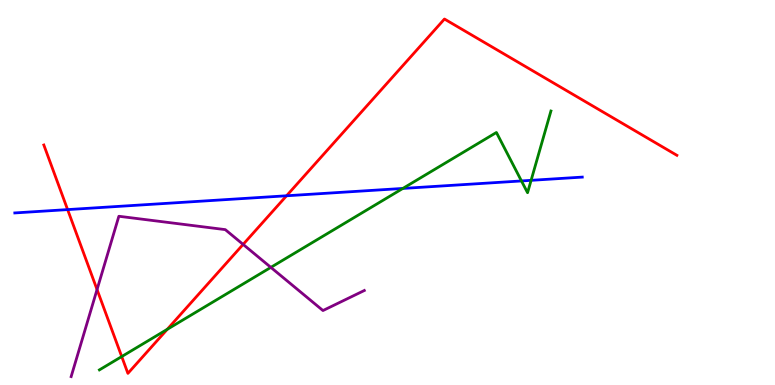[{'lines': ['blue', 'red'], 'intersections': [{'x': 0.872, 'y': 4.56}, {'x': 3.7, 'y': 4.91}]}, {'lines': ['green', 'red'], 'intersections': [{'x': 1.57, 'y': 0.739}, {'x': 2.16, 'y': 1.45}]}, {'lines': ['purple', 'red'], 'intersections': [{'x': 1.25, 'y': 2.48}, {'x': 3.14, 'y': 3.65}]}, {'lines': ['blue', 'green'], 'intersections': [{'x': 5.2, 'y': 5.11}, {'x': 6.73, 'y': 5.3}, {'x': 6.85, 'y': 5.32}]}, {'lines': ['blue', 'purple'], 'intersections': []}, {'lines': ['green', 'purple'], 'intersections': [{'x': 3.49, 'y': 3.06}]}]